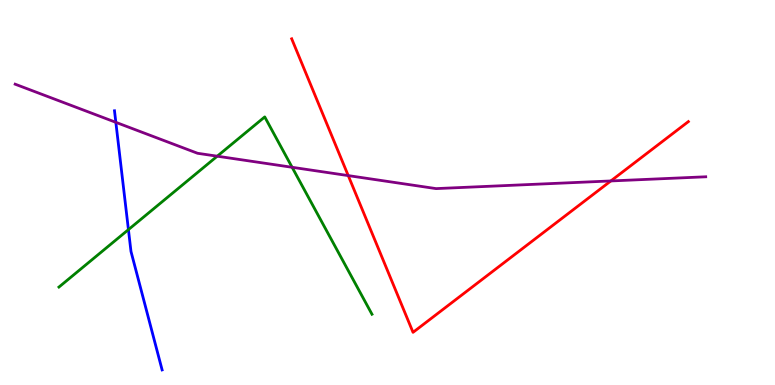[{'lines': ['blue', 'red'], 'intersections': []}, {'lines': ['green', 'red'], 'intersections': []}, {'lines': ['purple', 'red'], 'intersections': [{'x': 4.49, 'y': 5.44}, {'x': 7.88, 'y': 5.3}]}, {'lines': ['blue', 'green'], 'intersections': [{'x': 1.66, 'y': 4.04}]}, {'lines': ['blue', 'purple'], 'intersections': [{'x': 1.49, 'y': 6.82}]}, {'lines': ['green', 'purple'], 'intersections': [{'x': 2.8, 'y': 5.94}, {'x': 3.77, 'y': 5.65}]}]